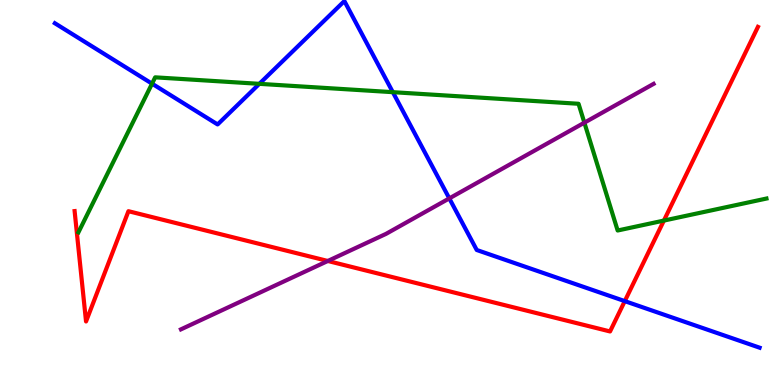[{'lines': ['blue', 'red'], 'intersections': [{'x': 8.06, 'y': 2.18}]}, {'lines': ['green', 'red'], 'intersections': [{'x': 8.57, 'y': 4.27}]}, {'lines': ['purple', 'red'], 'intersections': [{'x': 4.23, 'y': 3.22}]}, {'lines': ['blue', 'green'], 'intersections': [{'x': 1.96, 'y': 7.83}, {'x': 3.35, 'y': 7.82}, {'x': 5.07, 'y': 7.61}]}, {'lines': ['blue', 'purple'], 'intersections': [{'x': 5.8, 'y': 4.85}]}, {'lines': ['green', 'purple'], 'intersections': [{'x': 7.54, 'y': 6.81}]}]